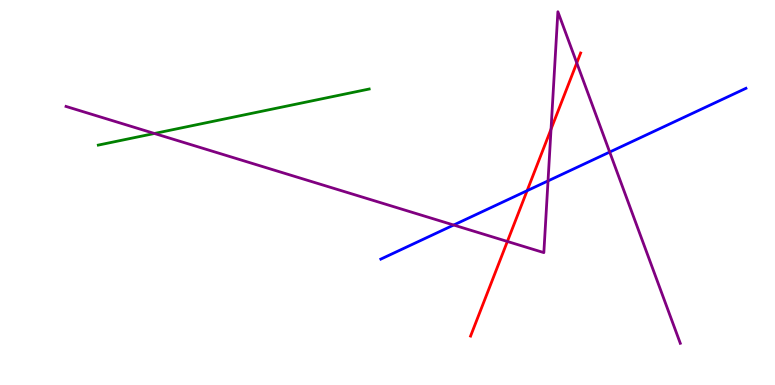[{'lines': ['blue', 'red'], 'intersections': [{'x': 6.8, 'y': 5.05}]}, {'lines': ['green', 'red'], 'intersections': []}, {'lines': ['purple', 'red'], 'intersections': [{'x': 6.55, 'y': 3.73}, {'x': 7.11, 'y': 6.65}, {'x': 7.44, 'y': 8.37}]}, {'lines': ['blue', 'green'], 'intersections': []}, {'lines': ['blue', 'purple'], 'intersections': [{'x': 5.85, 'y': 4.16}, {'x': 7.07, 'y': 5.3}, {'x': 7.87, 'y': 6.05}]}, {'lines': ['green', 'purple'], 'intersections': [{'x': 1.99, 'y': 6.53}]}]